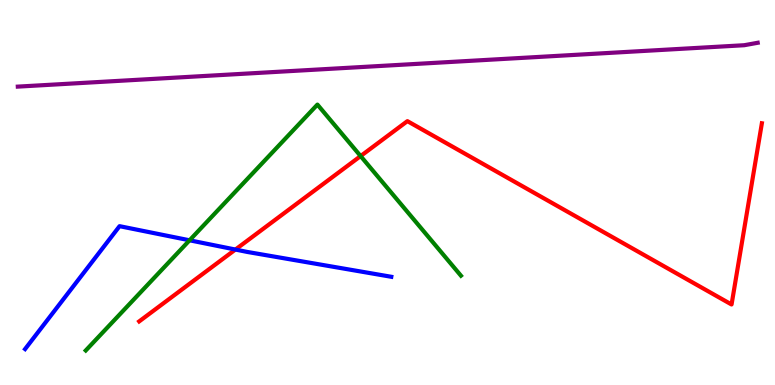[{'lines': ['blue', 'red'], 'intersections': [{'x': 3.04, 'y': 3.52}]}, {'lines': ['green', 'red'], 'intersections': [{'x': 4.65, 'y': 5.95}]}, {'lines': ['purple', 'red'], 'intersections': []}, {'lines': ['blue', 'green'], 'intersections': [{'x': 2.45, 'y': 3.76}]}, {'lines': ['blue', 'purple'], 'intersections': []}, {'lines': ['green', 'purple'], 'intersections': []}]